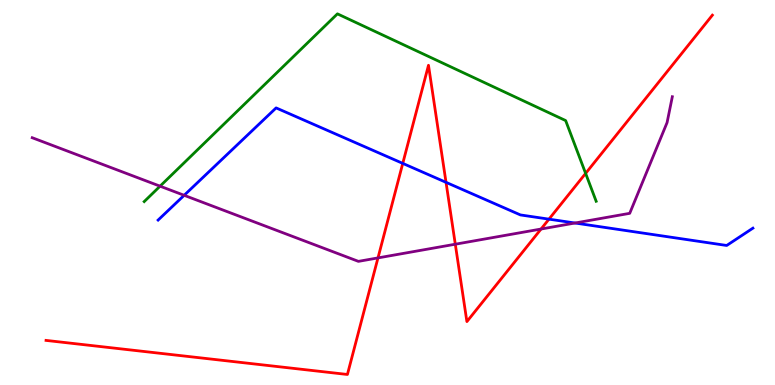[{'lines': ['blue', 'red'], 'intersections': [{'x': 5.2, 'y': 5.76}, {'x': 5.76, 'y': 5.26}, {'x': 7.08, 'y': 4.31}]}, {'lines': ['green', 'red'], 'intersections': [{'x': 7.56, 'y': 5.5}]}, {'lines': ['purple', 'red'], 'intersections': [{'x': 4.88, 'y': 3.3}, {'x': 5.87, 'y': 3.66}, {'x': 6.98, 'y': 4.05}]}, {'lines': ['blue', 'green'], 'intersections': []}, {'lines': ['blue', 'purple'], 'intersections': [{'x': 2.38, 'y': 4.93}, {'x': 7.42, 'y': 4.21}]}, {'lines': ['green', 'purple'], 'intersections': [{'x': 2.07, 'y': 5.16}]}]